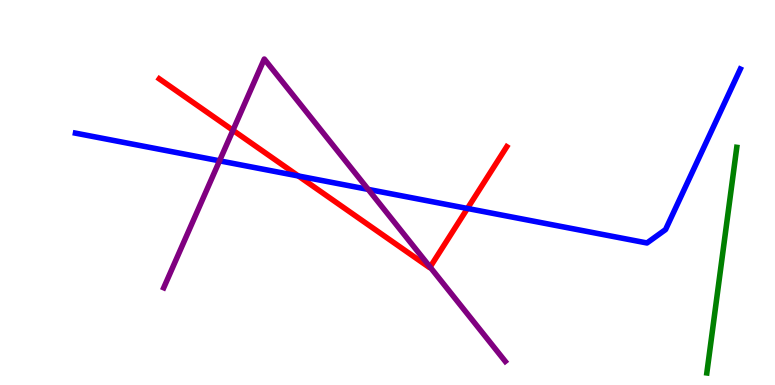[{'lines': ['blue', 'red'], 'intersections': [{'x': 3.85, 'y': 5.43}, {'x': 6.03, 'y': 4.59}]}, {'lines': ['green', 'red'], 'intersections': []}, {'lines': ['purple', 'red'], 'intersections': [{'x': 3.01, 'y': 6.62}, {'x': 5.55, 'y': 3.06}]}, {'lines': ['blue', 'green'], 'intersections': []}, {'lines': ['blue', 'purple'], 'intersections': [{'x': 2.83, 'y': 5.82}, {'x': 4.75, 'y': 5.08}]}, {'lines': ['green', 'purple'], 'intersections': []}]